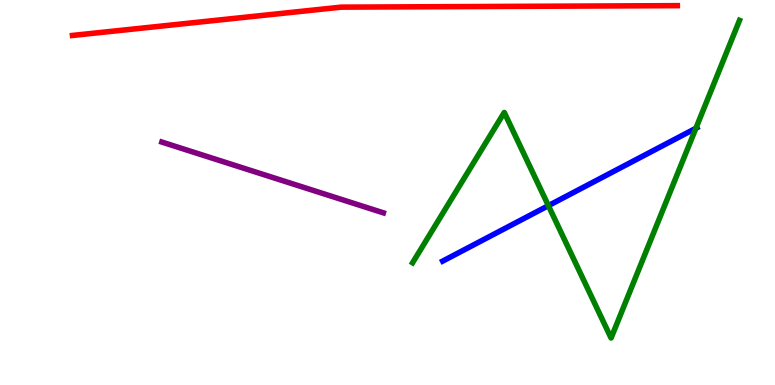[{'lines': ['blue', 'red'], 'intersections': []}, {'lines': ['green', 'red'], 'intersections': []}, {'lines': ['purple', 'red'], 'intersections': []}, {'lines': ['blue', 'green'], 'intersections': [{'x': 7.08, 'y': 4.66}, {'x': 8.98, 'y': 6.67}]}, {'lines': ['blue', 'purple'], 'intersections': []}, {'lines': ['green', 'purple'], 'intersections': []}]